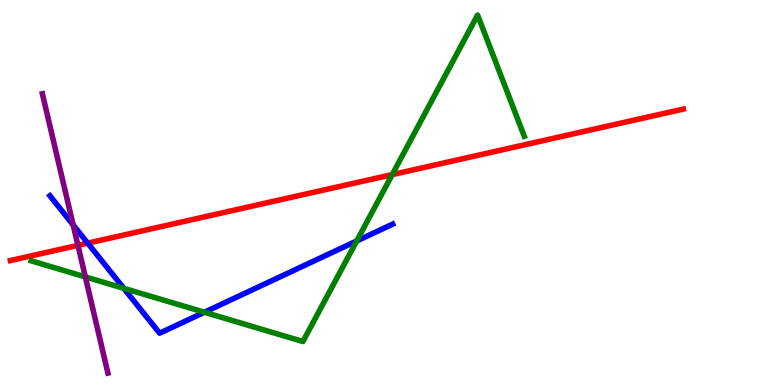[{'lines': ['blue', 'red'], 'intersections': [{'x': 1.13, 'y': 3.68}]}, {'lines': ['green', 'red'], 'intersections': [{'x': 5.06, 'y': 5.46}]}, {'lines': ['purple', 'red'], 'intersections': [{'x': 1.01, 'y': 3.63}]}, {'lines': ['blue', 'green'], 'intersections': [{'x': 1.6, 'y': 2.51}, {'x': 2.64, 'y': 1.89}, {'x': 4.6, 'y': 3.74}]}, {'lines': ['blue', 'purple'], 'intersections': [{'x': 0.944, 'y': 4.16}]}, {'lines': ['green', 'purple'], 'intersections': [{'x': 1.1, 'y': 2.81}]}]